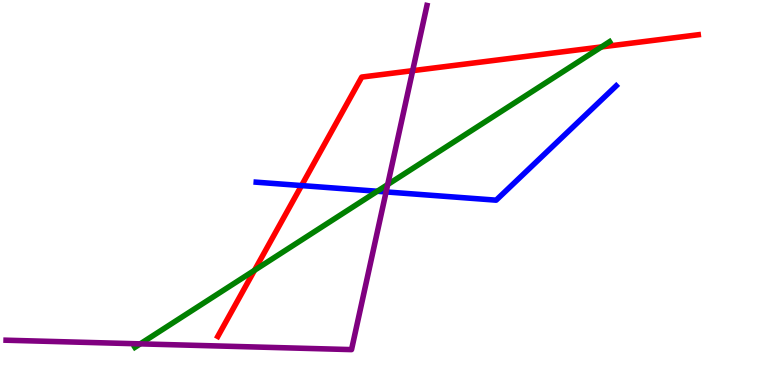[{'lines': ['blue', 'red'], 'intersections': [{'x': 3.89, 'y': 5.18}]}, {'lines': ['green', 'red'], 'intersections': [{'x': 3.28, 'y': 2.98}, {'x': 7.76, 'y': 8.78}]}, {'lines': ['purple', 'red'], 'intersections': [{'x': 5.32, 'y': 8.16}]}, {'lines': ['blue', 'green'], 'intersections': [{'x': 4.87, 'y': 5.03}]}, {'lines': ['blue', 'purple'], 'intersections': [{'x': 4.98, 'y': 5.02}]}, {'lines': ['green', 'purple'], 'intersections': [{'x': 1.81, 'y': 1.07}, {'x': 5.0, 'y': 5.21}]}]